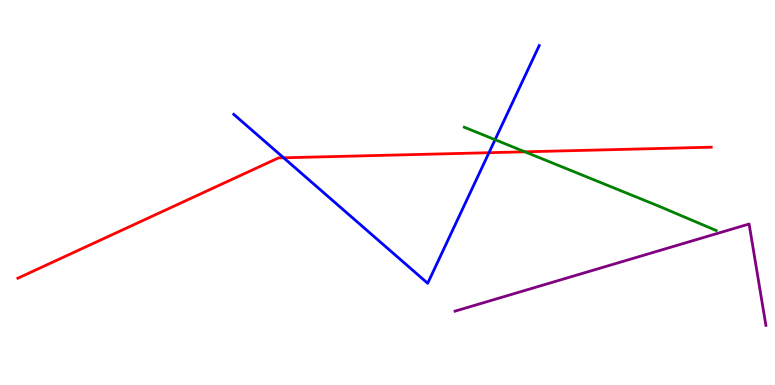[{'lines': ['blue', 'red'], 'intersections': [{'x': 3.66, 'y': 5.9}, {'x': 6.31, 'y': 6.03}]}, {'lines': ['green', 'red'], 'intersections': [{'x': 6.77, 'y': 6.06}]}, {'lines': ['purple', 'red'], 'intersections': []}, {'lines': ['blue', 'green'], 'intersections': [{'x': 6.39, 'y': 6.37}]}, {'lines': ['blue', 'purple'], 'intersections': []}, {'lines': ['green', 'purple'], 'intersections': []}]